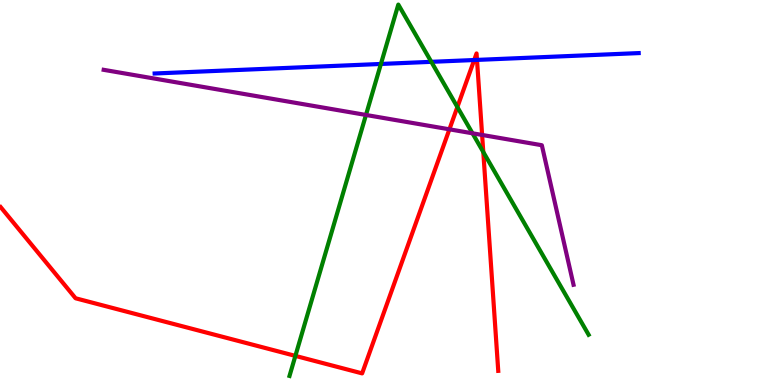[{'lines': ['blue', 'red'], 'intersections': [{'x': 6.12, 'y': 8.44}, {'x': 6.15, 'y': 8.44}]}, {'lines': ['green', 'red'], 'intersections': [{'x': 3.81, 'y': 0.756}, {'x': 5.9, 'y': 7.22}, {'x': 6.24, 'y': 6.05}]}, {'lines': ['purple', 'red'], 'intersections': [{'x': 5.8, 'y': 6.64}, {'x': 6.22, 'y': 6.49}]}, {'lines': ['blue', 'green'], 'intersections': [{'x': 4.92, 'y': 8.34}, {'x': 5.57, 'y': 8.39}]}, {'lines': ['blue', 'purple'], 'intersections': []}, {'lines': ['green', 'purple'], 'intersections': [{'x': 4.72, 'y': 7.01}, {'x': 6.1, 'y': 6.54}]}]